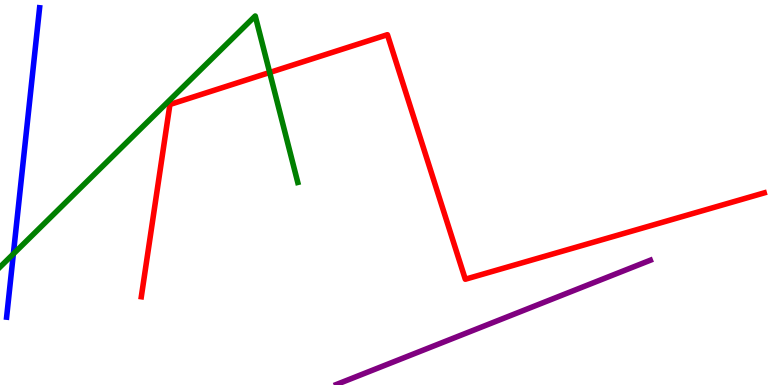[{'lines': ['blue', 'red'], 'intersections': []}, {'lines': ['green', 'red'], 'intersections': [{'x': 3.48, 'y': 8.12}]}, {'lines': ['purple', 'red'], 'intersections': []}, {'lines': ['blue', 'green'], 'intersections': [{'x': 0.172, 'y': 3.4}]}, {'lines': ['blue', 'purple'], 'intersections': []}, {'lines': ['green', 'purple'], 'intersections': []}]